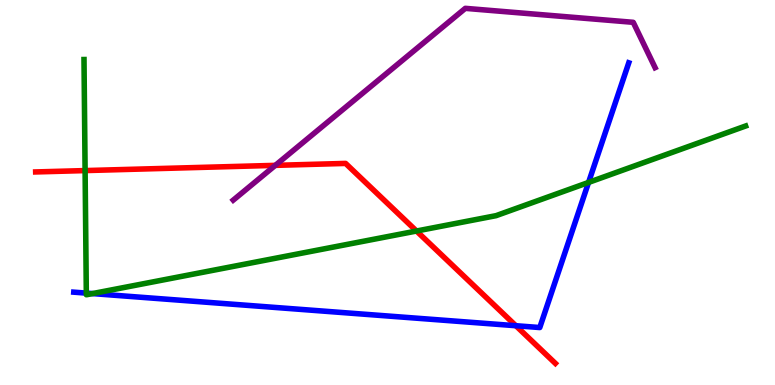[{'lines': ['blue', 'red'], 'intersections': [{'x': 6.66, 'y': 1.54}]}, {'lines': ['green', 'red'], 'intersections': [{'x': 1.1, 'y': 5.57}, {'x': 5.37, 'y': 4.0}]}, {'lines': ['purple', 'red'], 'intersections': [{'x': 3.55, 'y': 5.71}]}, {'lines': ['blue', 'green'], 'intersections': [{'x': 1.11, 'y': 2.39}, {'x': 1.19, 'y': 2.37}, {'x': 7.59, 'y': 5.26}]}, {'lines': ['blue', 'purple'], 'intersections': []}, {'lines': ['green', 'purple'], 'intersections': []}]